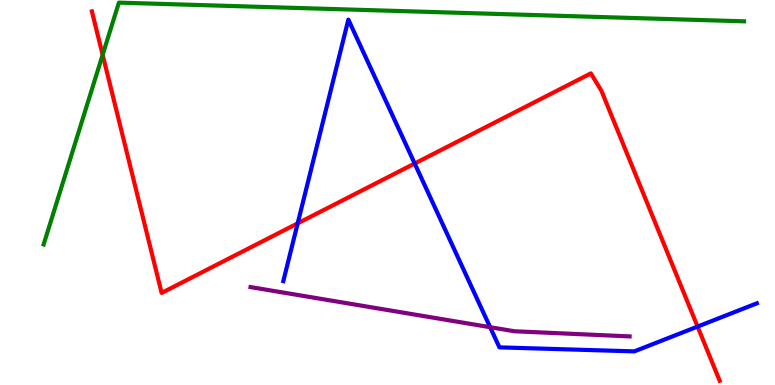[{'lines': ['blue', 'red'], 'intersections': [{'x': 3.84, 'y': 4.2}, {'x': 5.35, 'y': 5.75}, {'x': 9.0, 'y': 1.52}]}, {'lines': ['green', 'red'], 'intersections': [{'x': 1.32, 'y': 8.58}]}, {'lines': ['purple', 'red'], 'intersections': []}, {'lines': ['blue', 'green'], 'intersections': []}, {'lines': ['blue', 'purple'], 'intersections': [{'x': 6.32, 'y': 1.5}]}, {'lines': ['green', 'purple'], 'intersections': []}]